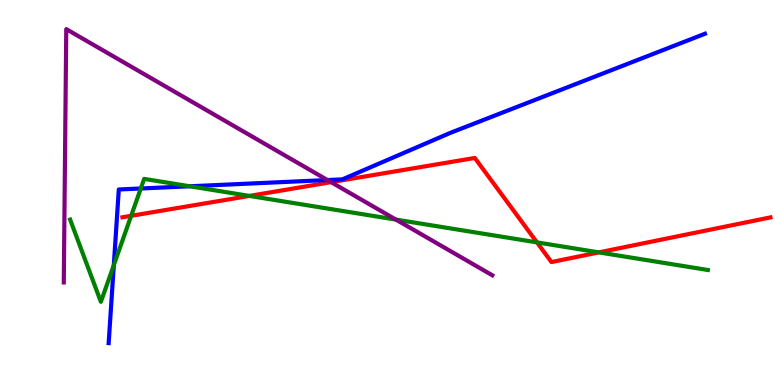[{'lines': ['blue', 'red'], 'intersections': []}, {'lines': ['green', 'red'], 'intersections': [{'x': 1.69, 'y': 4.39}, {'x': 3.22, 'y': 4.91}, {'x': 6.93, 'y': 3.7}, {'x': 7.73, 'y': 3.44}]}, {'lines': ['purple', 'red'], 'intersections': [{'x': 4.27, 'y': 5.27}]}, {'lines': ['blue', 'green'], 'intersections': [{'x': 1.47, 'y': 3.11}, {'x': 1.82, 'y': 5.1}, {'x': 2.45, 'y': 5.16}]}, {'lines': ['blue', 'purple'], 'intersections': [{'x': 4.23, 'y': 5.32}]}, {'lines': ['green', 'purple'], 'intersections': [{'x': 5.11, 'y': 4.3}]}]